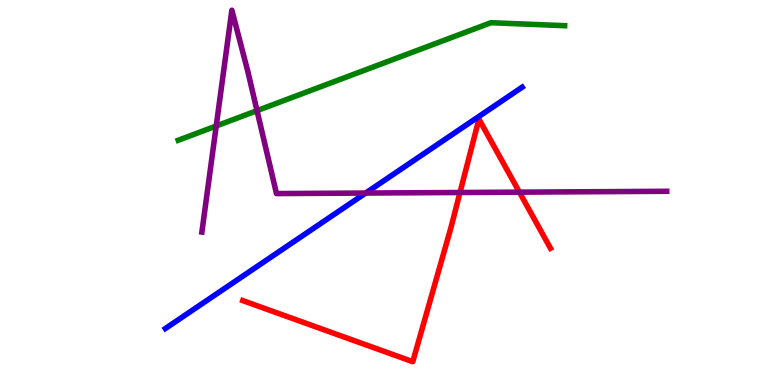[{'lines': ['blue', 'red'], 'intersections': []}, {'lines': ['green', 'red'], 'intersections': []}, {'lines': ['purple', 'red'], 'intersections': [{'x': 5.94, 'y': 5.0}, {'x': 6.7, 'y': 5.01}]}, {'lines': ['blue', 'green'], 'intersections': []}, {'lines': ['blue', 'purple'], 'intersections': [{'x': 4.72, 'y': 4.99}]}, {'lines': ['green', 'purple'], 'intersections': [{'x': 2.79, 'y': 6.73}, {'x': 3.32, 'y': 7.13}]}]